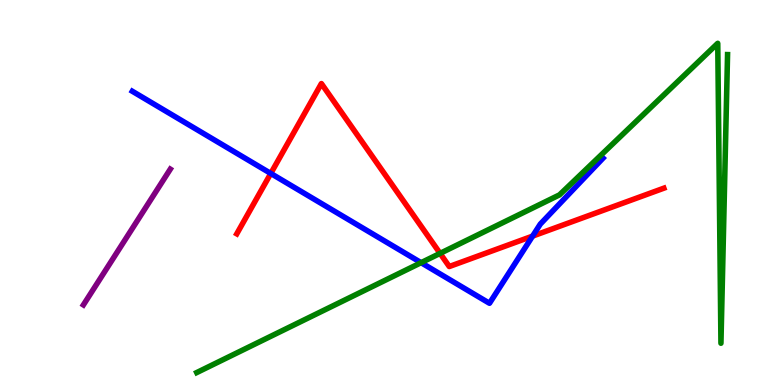[{'lines': ['blue', 'red'], 'intersections': [{'x': 3.49, 'y': 5.49}, {'x': 6.87, 'y': 3.87}]}, {'lines': ['green', 'red'], 'intersections': [{'x': 5.68, 'y': 3.42}]}, {'lines': ['purple', 'red'], 'intersections': []}, {'lines': ['blue', 'green'], 'intersections': [{'x': 5.43, 'y': 3.18}]}, {'lines': ['blue', 'purple'], 'intersections': []}, {'lines': ['green', 'purple'], 'intersections': []}]